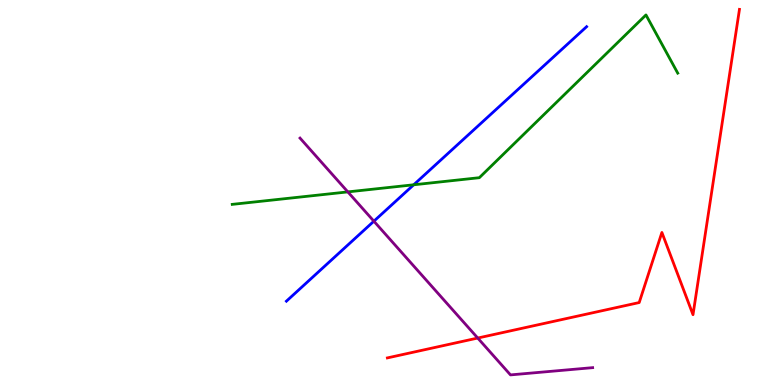[{'lines': ['blue', 'red'], 'intersections': []}, {'lines': ['green', 'red'], 'intersections': []}, {'lines': ['purple', 'red'], 'intersections': [{'x': 6.16, 'y': 1.22}]}, {'lines': ['blue', 'green'], 'intersections': [{'x': 5.34, 'y': 5.2}]}, {'lines': ['blue', 'purple'], 'intersections': [{'x': 4.82, 'y': 4.25}]}, {'lines': ['green', 'purple'], 'intersections': [{'x': 4.49, 'y': 5.02}]}]